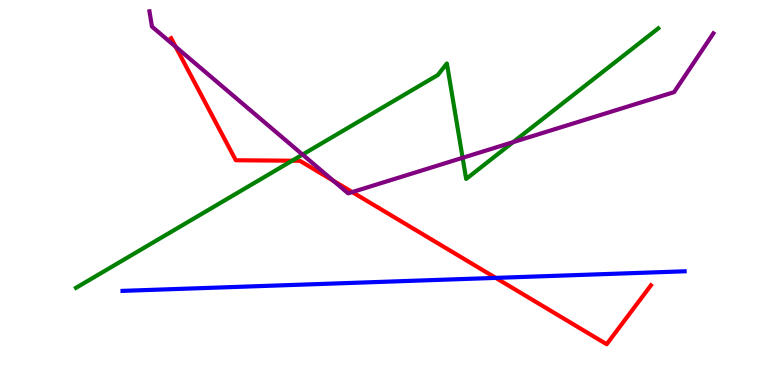[{'lines': ['blue', 'red'], 'intersections': [{'x': 6.4, 'y': 2.78}]}, {'lines': ['green', 'red'], 'intersections': [{'x': 3.77, 'y': 5.83}]}, {'lines': ['purple', 'red'], 'intersections': [{'x': 2.27, 'y': 8.79}, {'x': 4.3, 'y': 5.3}, {'x': 4.54, 'y': 5.01}]}, {'lines': ['blue', 'green'], 'intersections': []}, {'lines': ['blue', 'purple'], 'intersections': []}, {'lines': ['green', 'purple'], 'intersections': [{'x': 3.9, 'y': 5.98}, {'x': 5.97, 'y': 5.9}, {'x': 6.62, 'y': 6.31}]}]